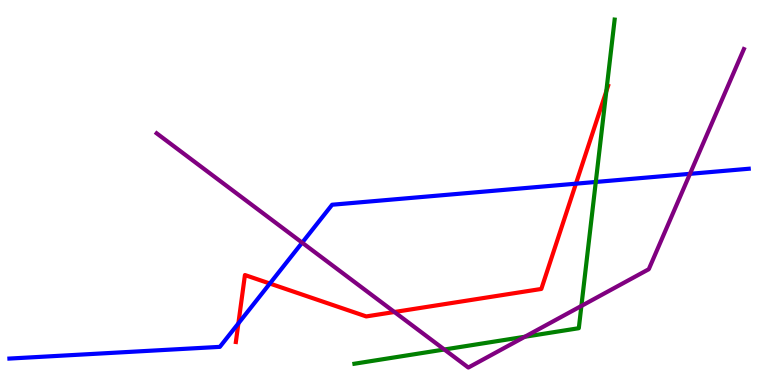[{'lines': ['blue', 'red'], 'intersections': [{'x': 3.08, 'y': 1.6}, {'x': 3.48, 'y': 2.64}, {'x': 7.43, 'y': 5.23}]}, {'lines': ['green', 'red'], 'intersections': [{'x': 7.82, 'y': 7.63}]}, {'lines': ['purple', 'red'], 'intersections': [{'x': 5.09, 'y': 1.9}]}, {'lines': ['blue', 'green'], 'intersections': [{'x': 7.69, 'y': 5.27}]}, {'lines': ['blue', 'purple'], 'intersections': [{'x': 3.9, 'y': 3.7}, {'x': 8.9, 'y': 5.49}]}, {'lines': ['green', 'purple'], 'intersections': [{'x': 5.73, 'y': 0.922}, {'x': 6.77, 'y': 1.25}, {'x': 7.5, 'y': 2.05}]}]